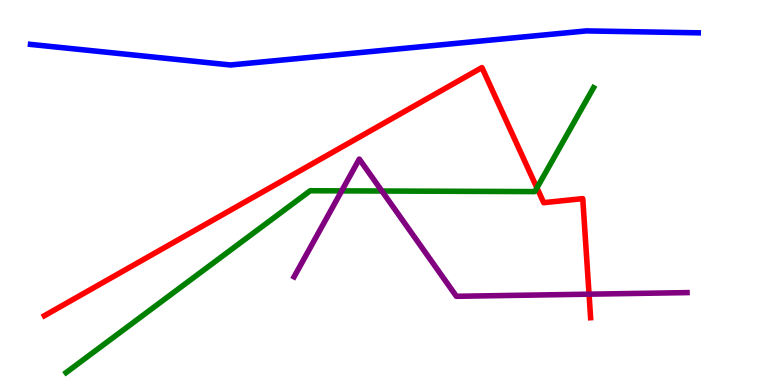[{'lines': ['blue', 'red'], 'intersections': []}, {'lines': ['green', 'red'], 'intersections': [{'x': 6.93, 'y': 5.12}]}, {'lines': ['purple', 'red'], 'intersections': [{'x': 7.6, 'y': 2.36}]}, {'lines': ['blue', 'green'], 'intersections': []}, {'lines': ['blue', 'purple'], 'intersections': []}, {'lines': ['green', 'purple'], 'intersections': [{'x': 4.41, 'y': 5.04}, {'x': 4.93, 'y': 5.04}]}]